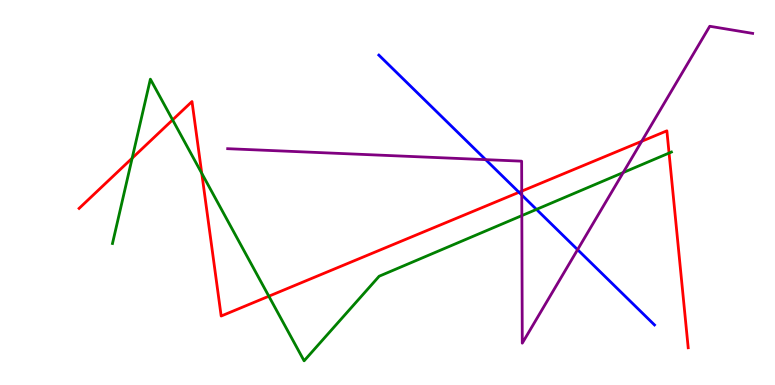[{'lines': ['blue', 'red'], 'intersections': [{'x': 6.7, 'y': 5.01}]}, {'lines': ['green', 'red'], 'intersections': [{'x': 1.71, 'y': 5.89}, {'x': 2.23, 'y': 6.89}, {'x': 2.6, 'y': 5.5}, {'x': 3.47, 'y': 2.31}, {'x': 8.63, 'y': 6.02}]}, {'lines': ['purple', 'red'], 'intersections': [{'x': 6.73, 'y': 5.04}, {'x': 8.28, 'y': 6.33}]}, {'lines': ['blue', 'green'], 'intersections': [{'x': 6.92, 'y': 4.56}]}, {'lines': ['blue', 'purple'], 'intersections': [{'x': 6.27, 'y': 5.85}, {'x': 6.73, 'y': 4.93}, {'x': 7.45, 'y': 3.52}]}, {'lines': ['green', 'purple'], 'intersections': [{'x': 6.73, 'y': 4.4}, {'x': 8.04, 'y': 5.52}]}]